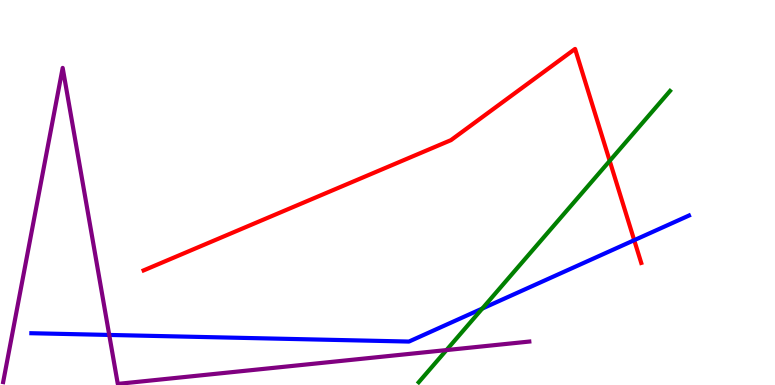[{'lines': ['blue', 'red'], 'intersections': [{'x': 8.18, 'y': 3.76}]}, {'lines': ['green', 'red'], 'intersections': [{'x': 7.87, 'y': 5.82}]}, {'lines': ['purple', 'red'], 'intersections': []}, {'lines': ['blue', 'green'], 'intersections': [{'x': 6.22, 'y': 1.99}]}, {'lines': ['blue', 'purple'], 'intersections': [{'x': 1.41, 'y': 1.3}]}, {'lines': ['green', 'purple'], 'intersections': [{'x': 5.76, 'y': 0.907}]}]